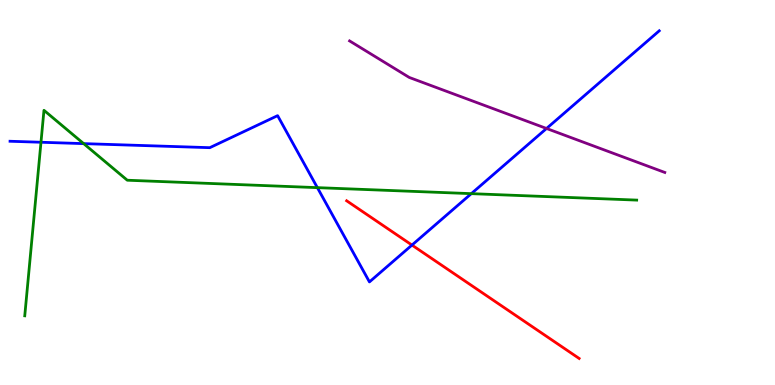[{'lines': ['blue', 'red'], 'intersections': [{'x': 5.32, 'y': 3.63}]}, {'lines': ['green', 'red'], 'intersections': []}, {'lines': ['purple', 'red'], 'intersections': []}, {'lines': ['blue', 'green'], 'intersections': [{'x': 0.529, 'y': 6.31}, {'x': 1.08, 'y': 6.27}, {'x': 4.1, 'y': 5.13}, {'x': 6.08, 'y': 4.97}]}, {'lines': ['blue', 'purple'], 'intersections': [{'x': 7.05, 'y': 6.66}]}, {'lines': ['green', 'purple'], 'intersections': []}]